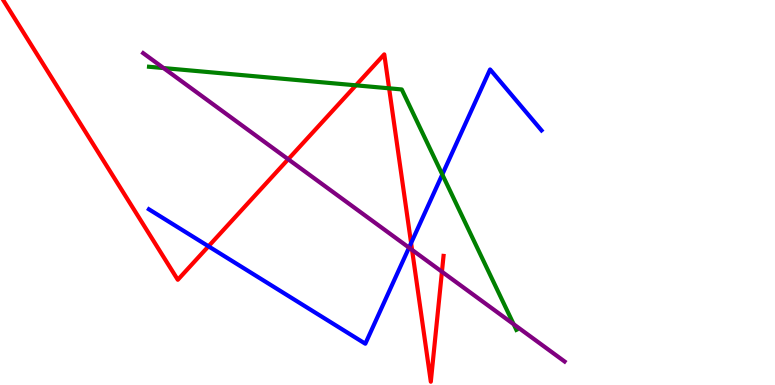[{'lines': ['blue', 'red'], 'intersections': [{'x': 2.69, 'y': 3.6}, {'x': 5.3, 'y': 3.69}]}, {'lines': ['green', 'red'], 'intersections': [{'x': 4.59, 'y': 7.78}, {'x': 5.02, 'y': 7.71}]}, {'lines': ['purple', 'red'], 'intersections': [{'x': 3.72, 'y': 5.86}, {'x': 5.32, 'y': 3.51}, {'x': 5.7, 'y': 2.94}]}, {'lines': ['blue', 'green'], 'intersections': [{'x': 5.71, 'y': 5.47}]}, {'lines': ['blue', 'purple'], 'intersections': [{'x': 5.28, 'y': 3.57}]}, {'lines': ['green', 'purple'], 'intersections': [{'x': 2.11, 'y': 8.23}, {'x': 6.63, 'y': 1.58}]}]